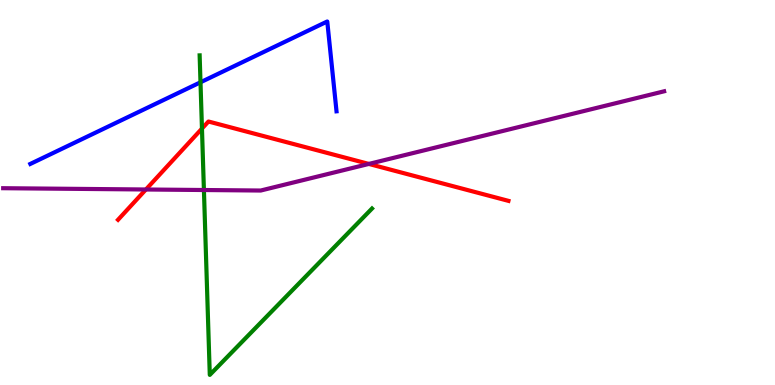[{'lines': ['blue', 'red'], 'intersections': []}, {'lines': ['green', 'red'], 'intersections': [{'x': 2.61, 'y': 6.66}]}, {'lines': ['purple', 'red'], 'intersections': [{'x': 1.88, 'y': 5.08}, {'x': 4.76, 'y': 5.74}]}, {'lines': ['blue', 'green'], 'intersections': [{'x': 2.59, 'y': 7.86}]}, {'lines': ['blue', 'purple'], 'intersections': []}, {'lines': ['green', 'purple'], 'intersections': [{'x': 2.63, 'y': 5.06}]}]